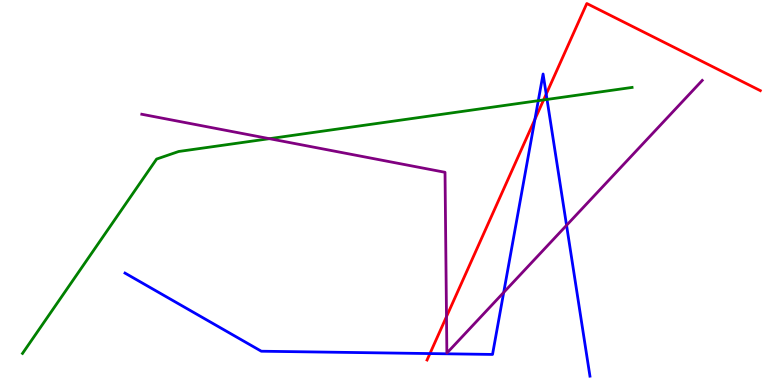[{'lines': ['blue', 'red'], 'intersections': [{'x': 5.55, 'y': 0.816}, {'x': 6.9, 'y': 6.9}, {'x': 7.05, 'y': 7.56}]}, {'lines': ['green', 'red'], 'intersections': [{'x': 7.01, 'y': 7.4}]}, {'lines': ['purple', 'red'], 'intersections': [{'x': 5.76, 'y': 1.78}]}, {'lines': ['blue', 'green'], 'intersections': [{'x': 6.95, 'y': 7.38}, {'x': 7.06, 'y': 7.42}]}, {'lines': ['blue', 'purple'], 'intersections': [{'x': 6.5, 'y': 2.4}, {'x': 7.31, 'y': 4.15}]}, {'lines': ['green', 'purple'], 'intersections': [{'x': 3.48, 'y': 6.4}]}]